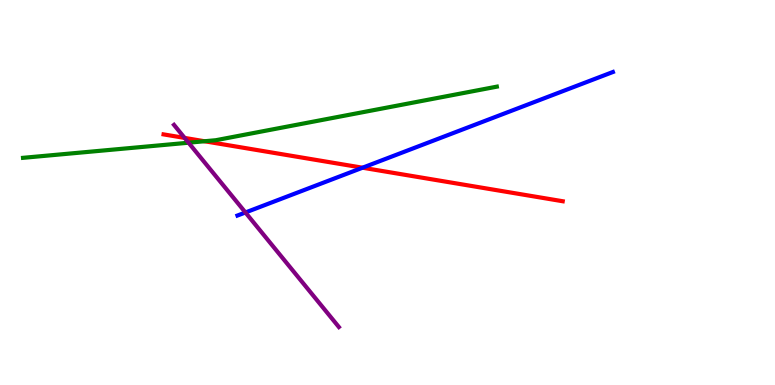[{'lines': ['blue', 'red'], 'intersections': [{'x': 4.68, 'y': 5.64}]}, {'lines': ['green', 'red'], 'intersections': [{'x': 2.64, 'y': 6.33}]}, {'lines': ['purple', 'red'], 'intersections': [{'x': 2.38, 'y': 6.42}]}, {'lines': ['blue', 'green'], 'intersections': []}, {'lines': ['blue', 'purple'], 'intersections': [{'x': 3.17, 'y': 4.48}]}, {'lines': ['green', 'purple'], 'intersections': [{'x': 2.43, 'y': 6.29}]}]